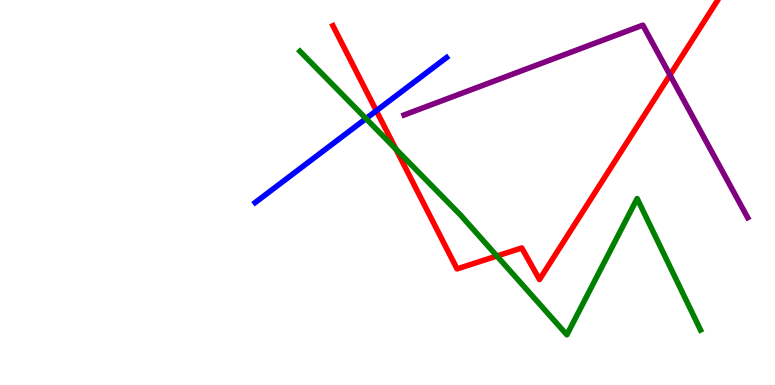[{'lines': ['blue', 'red'], 'intersections': [{'x': 4.86, 'y': 7.12}]}, {'lines': ['green', 'red'], 'intersections': [{'x': 5.11, 'y': 6.13}, {'x': 6.41, 'y': 3.35}]}, {'lines': ['purple', 'red'], 'intersections': [{'x': 8.64, 'y': 8.05}]}, {'lines': ['blue', 'green'], 'intersections': [{'x': 4.72, 'y': 6.92}]}, {'lines': ['blue', 'purple'], 'intersections': []}, {'lines': ['green', 'purple'], 'intersections': []}]